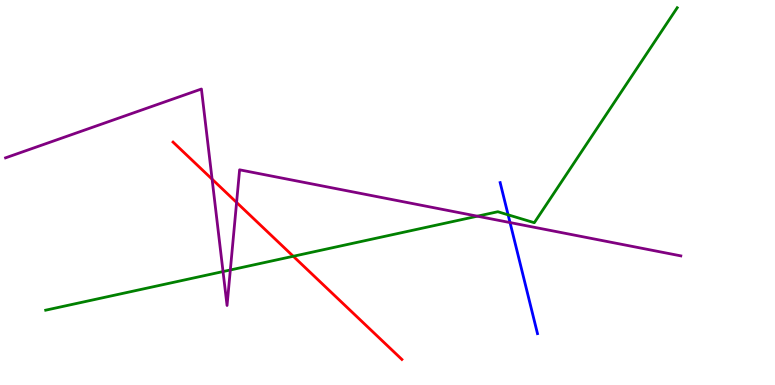[{'lines': ['blue', 'red'], 'intersections': []}, {'lines': ['green', 'red'], 'intersections': [{'x': 3.78, 'y': 3.34}]}, {'lines': ['purple', 'red'], 'intersections': [{'x': 2.74, 'y': 5.35}, {'x': 3.05, 'y': 4.74}]}, {'lines': ['blue', 'green'], 'intersections': [{'x': 6.56, 'y': 4.42}]}, {'lines': ['blue', 'purple'], 'intersections': [{'x': 6.58, 'y': 4.22}]}, {'lines': ['green', 'purple'], 'intersections': [{'x': 2.88, 'y': 2.95}, {'x': 2.97, 'y': 2.99}, {'x': 6.16, 'y': 4.38}]}]